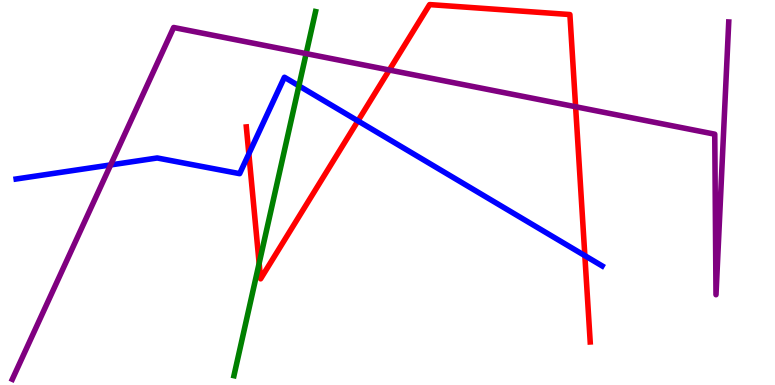[{'lines': ['blue', 'red'], 'intersections': [{'x': 3.21, 'y': 6.0}, {'x': 4.62, 'y': 6.86}, {'x': 7.55, 'y': 3.36}]}, {'lines': ['green', 'red'], 'intersections': [{'x': 3.34, 'y': 3.16}]}, {'lines': ['purple', 'red'], 'intersections': [{'x': 5.02, 'y': 8.18}, {'x': 7.43, 'y': 7.23}]}, {'lines': ['blue', 'green'], 'intersections': [{'x': 3.86, 'y': 7.77}]}, {'lines': ['blue', 'purple'], 'intersections': [{'x': 1.43, 'y': 5.72}]}, {'lines': ['green', 'purple'], 'intersections': [{'x': 3.95, 'y': 8.61}]}]